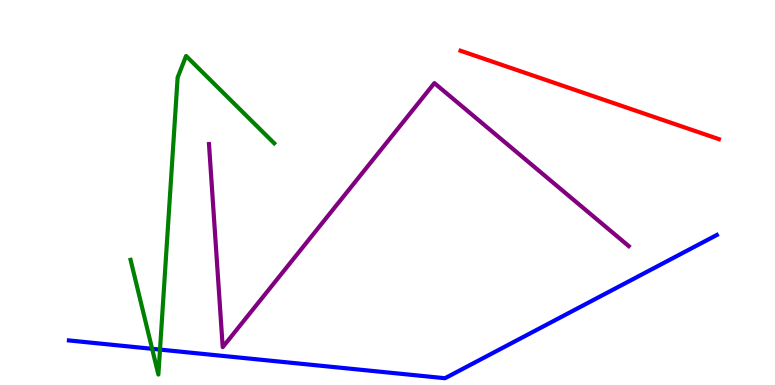[{'lines': ['blue', 'red'], 'intersections': []}, {'lines': ['green', 'red'], 'intersections': []}, {'lines': ['purple', 'red'], 'intersections': []}, {'lines': ['blue', 'green'], 'intersections': [{'x': 1.96, 'y': 0.94}, {'x': 2.06, 'y': 0.92}]}, {'lines': ['blue', 'purple'], 'intersections': []}, {'lines': ['green', 'purple'], 'intersections': []}]